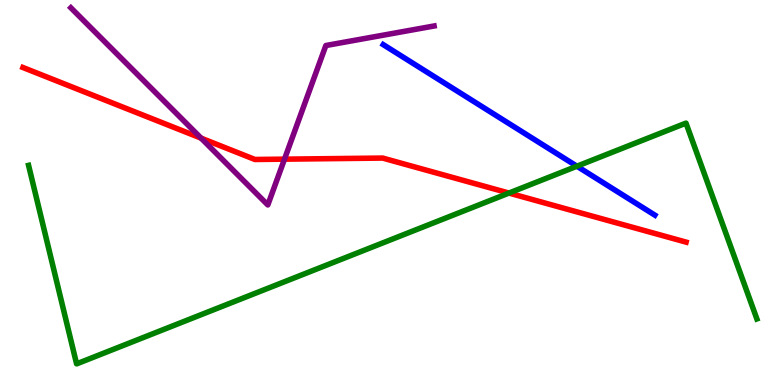[{'lines': ['blue', 'red'], 'intersections': []}, {'lines': ['green', 'red'], 'intersections': [{'x': 6.57, 'y': 4.99}]}, {'lines': ['purple', 'red'], 'intersections': [{'x': 2.59, 'y': 6.41}, {'x': 3.67, 'y': 5.87}]}, {'lines': ['blue', 'green'], 'intersections': [{'x': 7.44, 'y': 5.68}]}, {'lines': ['blue', 'purple'], 'intersections': []}, {'lines': ['green', 'purple'], 'intersections': []}]